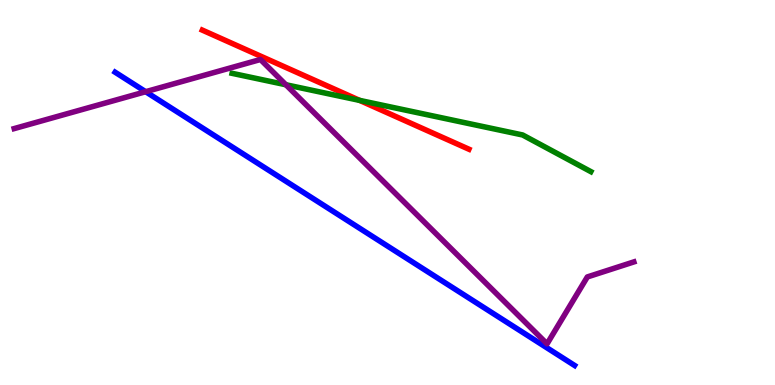[{'lines': ['blue', 'red'], 'intersections': []}, {'lines': ['green', 'red'], 'intersections': [{'x': 4.64, 'y': 7.39}]}, {'lines': ['purple', 'red'], 'intersections': []}, {'lines': ['blue', 'green'], 'intersections': []}, {'lines': ['blue', 'purple'], 'intersections': [{'x': 1.88, 'y': 7.62}]}, {'lines': ['green', 'purple'], 'intersections': [{'x': 3.69, 'y': 7.8}]}]